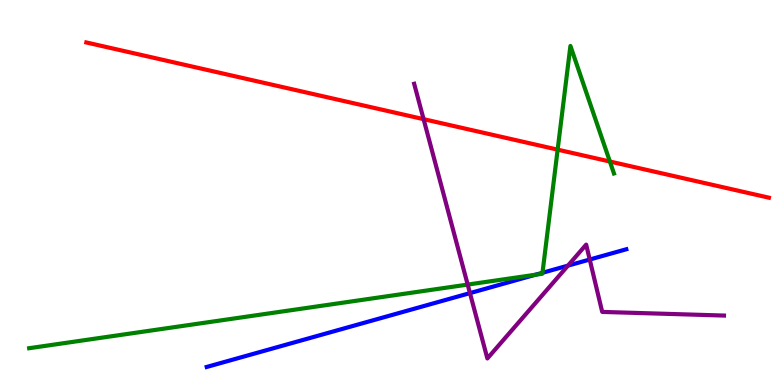[{'lines': ['blue', 'red'], 'intersections': []}, {'lines': ['green', 'red'], 'intersections': [{'x': 7.2, 'y': 6.11}, {'x': 7.87, 'y': 5.8}]}, {'lines': ['purple', 'red'], 'intersections': [{'x': 5.47, 'y': 6.9}]}, {'lines': ['blue', 'green'], 'intersections': [{'x': 6.91, 'y': 2.86}, {'x': 7.0, 'y': 2.91}]}, {'lines': ['blue', 'purple'], 'intersections': [{'x': 6.06, 'y': 2.39}, {'x': 7.33, 'y': 3.1}, {'x': 7.61, 'y': 3.26}]}, {'lines': ['green', 'purple'], 'intersections': [{'x': 6.03, 'y': 2.61}]}]